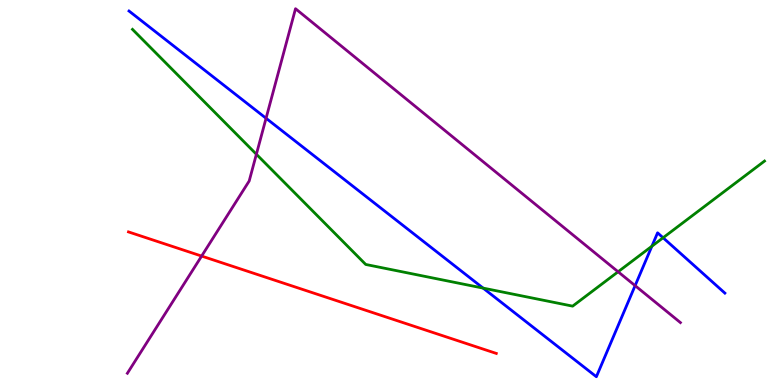[{'lines': ['blue', 'red'], 'intersections': []}, {'lines': ['green', 'red'], 'intersections': []}, {'lines': ['purple', 'red'], 'intersections': [{'x': 2.6, 'y': 3.35}]}, {'lines': ['blue', 'green'], 'intersections': [{'x': 6.23, 'y': 2.52}, {'x': 8.41, 'y': 3.6}, {'x': 8.56, 'y': 3.82}]}, {'lines': ['blue', 'purple'], 'intersections': [{'x': 3.43, 'y': 6.93}, {'x': 8.2, 'y': 2.58}]}, {'lines': ['green', 'purple'], 'intersections': [{'x': 3.31, 'y': 5.99}, {'x': 7.98, 'y': 2.94}]}]